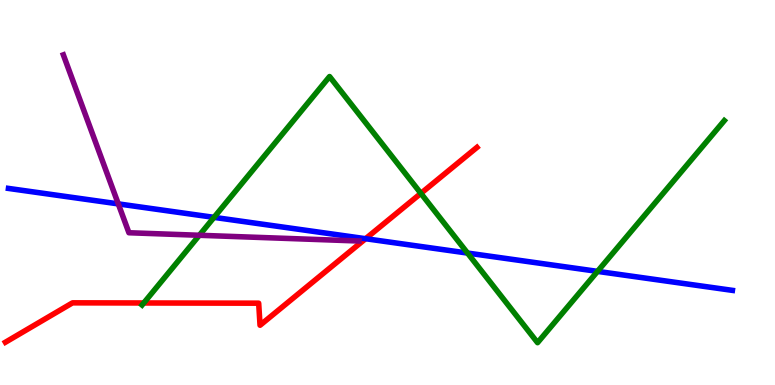[{'lines': ['blue', 'red'], 'intersections': [{'x': 4.72, 'y': 3.8}]}, {'lines': ['green', 'red'], 'intersections': [{'x': 1.86, 'y': 2.13}, {'x': 5.43, 'y': 4.98}]}, {'lines': ['purple', 'red'], 'intersections': []}, {'lines': ['blue', 'green'], 'intersections': [{'x': 2.76, 'y': 4.35}, {'x': 6.03, 'y': 3.43}, {'x': 7.71, 'y': 2.95}]}, {'lines': ['blue', 'purple'], 'intersections': [{'x': 1.53, 'y': 4.7}]}, {'lines': ['green', 'purple'], 'intersections': [{'x': 2.57, 'y': 3.89}]}]